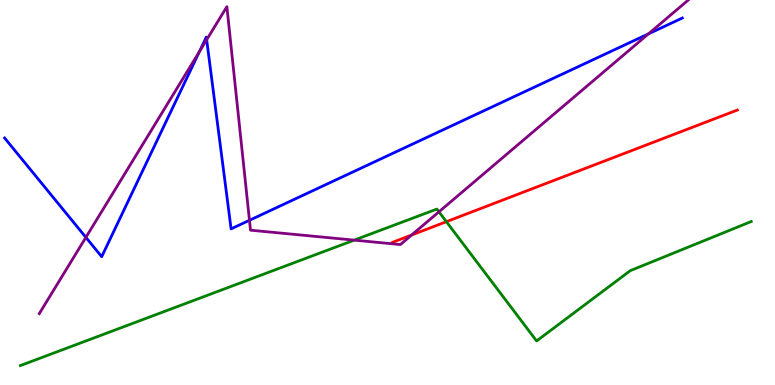[{'lines': ['blue', 'red'], 'intersections': []}, {'lines': ['green', 'red'], 'intersections': [{'x': 5.76, 'y': 4.24}]}, {'lines': ['purple', 'red'], 'intersections': [{'x': 5.31, 'y': 3.9}]}, {'lines': ['blue', 'green'], 'intersections': []}, {'lines': ['blue', 'purple'], 'intersections': [{'x': 1.11, 'y': 3.83}, {'x': 2.57, 'y': 8.66}, {'x': 2.67, 'y': 8.97}, {'x': 3.22, 'y': 4.28}, {'x': 8.37, 'y': 9.12}]}, {'lines': ['green', 'purple'], 'intersections': [{'x': 4.57, 'y': 3.76}, {'x': 5.66, 'y': 4.5}]}]